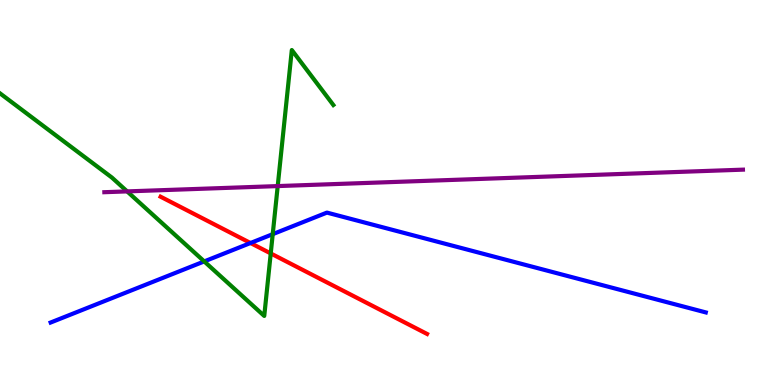[{'lines': ['blue', 'red'], 'intersections': [{'x': 3.23, 'y': 3.69}]}, {'lines': ['green', 'red'], 'intersections': [{'x': 3.49, 'y': 3.42}]}, {'lines': ['purple', 'red'], 'intersections': []}, {'lines': ['blue', 'green'], 'intersections': [{'x': 2.64, 'y': 3.21}, {'x': 3.52, 'y': 3.92}]}, {'lines': ['blue', 'purple'], 'intersections': []}, {'lines': ['green', 'purple'], 'intersections': [{'x': 1.64, 'y': 5.03}, {'x': 3.58, 'y': 5.17}]}]